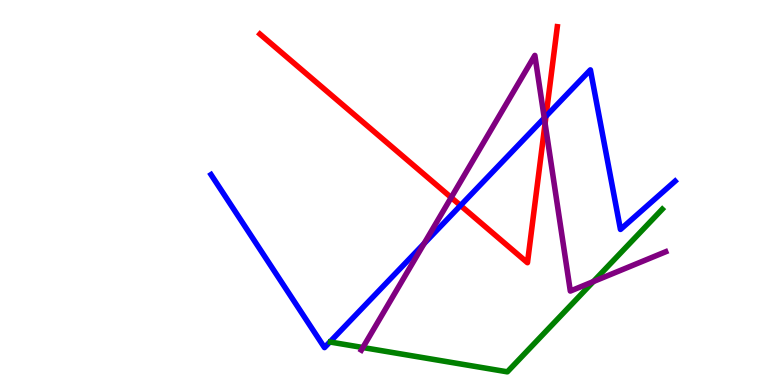[{'lines': ['blue', 'red'], 'intersections': [{'x': 5.94, 'y': 4.66}, {'x': 7.05, 'y': 6.98}]}, {'lines': ['green', 'red'], 'intersections': []}, {'lines': ['purple', 'red'], 'intersections': [{'x': 5.82, 'y': 4.87}, {'x': 7.03, 'y': 6.8}]}, {'lines': ['blue', 'green'], 'intersections': []}, {'lines': ['blue', 'purple'], 'intersections': [{'x': 5.47, 'y': 3.67}, {'x': 7.02, 'y': 6.93}]}, {'lines': ['green', 'purple'], 'intersections': [{'x': 4.68, 'y': 0.973}, {'x': 7.66, 'y': 2.69}]}]